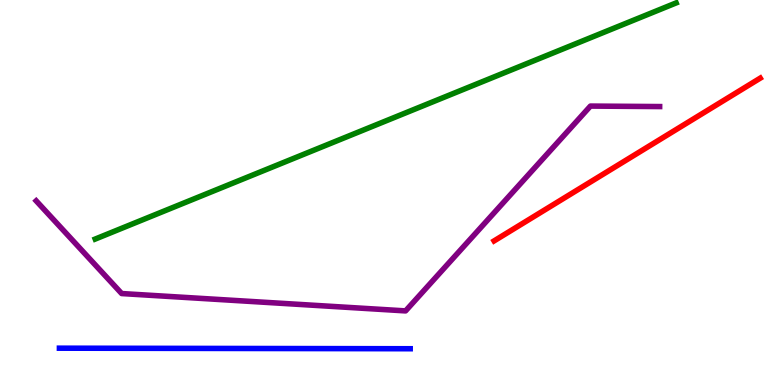[{'lines': ['blue', 'red'], 'intersections': []}, {'lines': ['green', 'red'], 'intersections': []}, {'lines': ['purple', 'red'], 'intersections': []}, {'lines': ['blue', 'green'], 'intersections': []}, {'lines': ['blue', 'purple'], 'intersections': []}, {'lines': ['green', 'purple'], 'intersections': []}]